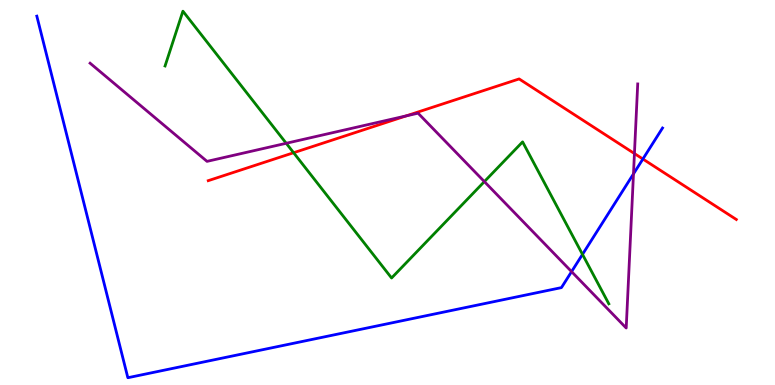[{'lines': ['blue', 'red'], 'intersections': [{'x': 8.3, 'y': 5.87}]}, {'lines': ['green', 'red'], 'intersections': [{'x': 3.79, 'y': 6.03}]}, {'lines': ['purple', 'red'], 'intersections': [{'x': 5.24, 'y': 6.99}, {'x': 8.19, 'y': 6.01}]}, {'lines': ['blue', 'green'], 'intersections': [{'x': 7.52, 'y': 3.39}]}, {'lines': ['blue', 'purple'], 'intersections': [{'x': 7.38, 'y': 2.94}, {'x': 8.17, 'y': 5.48}]}, {'lines': ['green', 'purple'], 'intersections': [{'x': 3.69, 'y': 6.28}, {'x': 6.25, 'y': 5.28}]}]